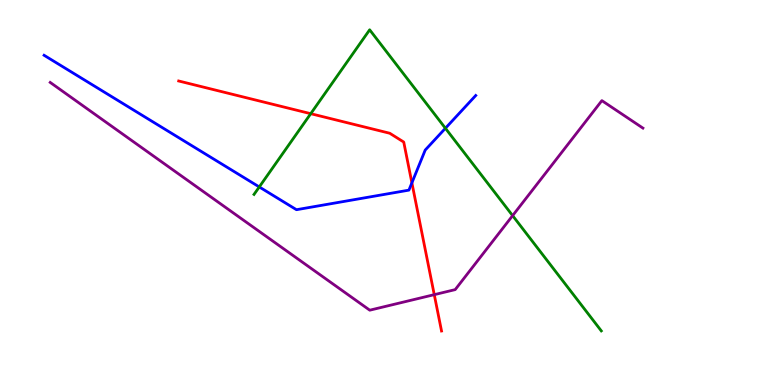[{'lines': ['blue', 'red'], 'intersections': [{'x': 5.31, 'y': 5.25}]}, {'lines': ['green', 'red'], 'intersections': [{'x': 4.01, 'y': 7.05}]}, {'lines': ['purple', 'red'], 'intersections': [{'x': 5.6, 'y': 2.35}]}, {'lines': ['blue', 'green'], 'intersections': [{'x': 3.35, 'y': 5.14}, {'x': 5.75, 'y': 6.67}]}, {'lines': ['blue', 'purple'], 'intersections': []}, {'lines': ['green', 'purple'], 'intersections': [{'x': 6.61, 'y': 4.4}]}]